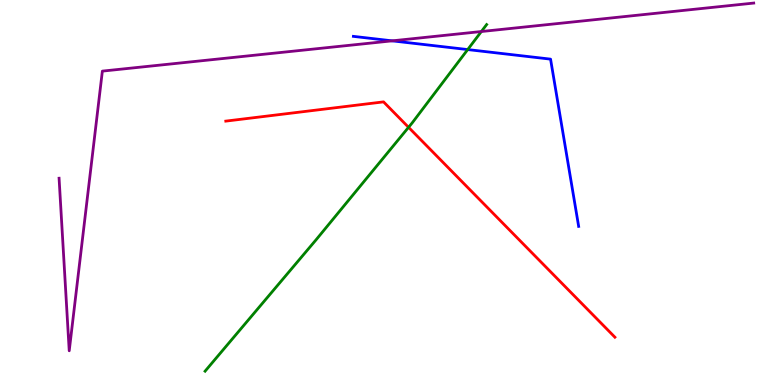[{'lines': ['blue', 'red'], 'intersections': []}, {'lines': ['green', 'red'], 'intersections': [{'x': 5.27, 'y': 6.69}]}, {'lines': ['purple', 'red'], 'intersections': []}, {'lines': ['blue', 'green'], 'intersections': [{'x': 6.03, 'y': 8.71}]}, {'lines': ['blue', 'purple'], 'intersections': [{'x': 5.06, 'y': 8.94}]}, {'lines': ['green', 'purple'], 'intersections': [{'x': 6.21, 'y': 9.18}]}]